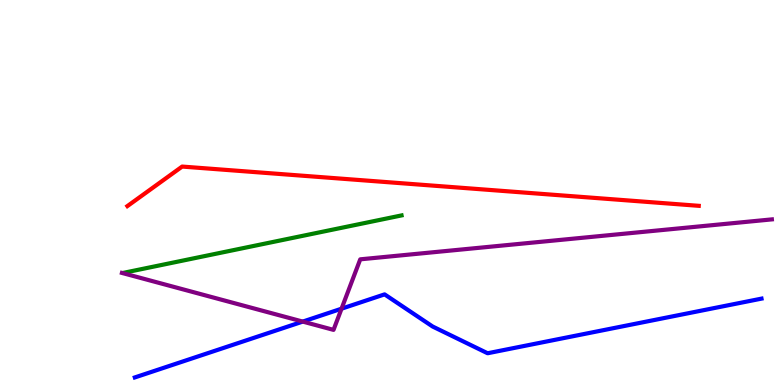[{'lines': ['blue', 'red'], 'intersections': []}, {'lines': ['green', 'red'], 'intersections': []}, {'lines': ['purple', 'red'], 'intersections': []}, {'lines': ['blue', 'green'], 'intersections': []}, {'lines': ['blue', 'purple'], 'intersections': [{'x': 3.91, 'y': 1.65}, {'x': 4.41, 'y': 1.98}]}, {'lines': ['green', 'purple'], 'intersections': []}]